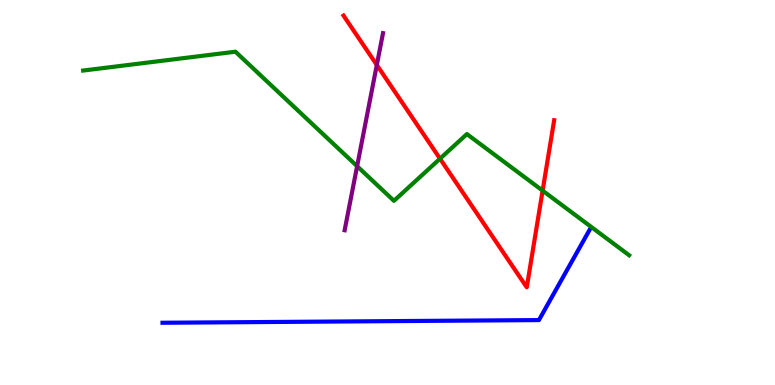[{'lines': ['blue', 'red'], 'intersections': []}, {'lines': ['green', 'red'], 'intersections': [{'x': 5.68, 'y': 5.88}, {'x': 7.0, 'y': 5.05}]}, {'lines': ['purple', 'red'], 'intersections': [{'x': 4.86, 'y': 8.31}]}, {'lines': ['blue', 'green'], 'intersections': []}, {'lines': ['blue', 'purple'], 'intersections': []}, {'lines': ['green', 'purple'], 'intersections': [{'x': 4.61, 'y': 5.68}]}]